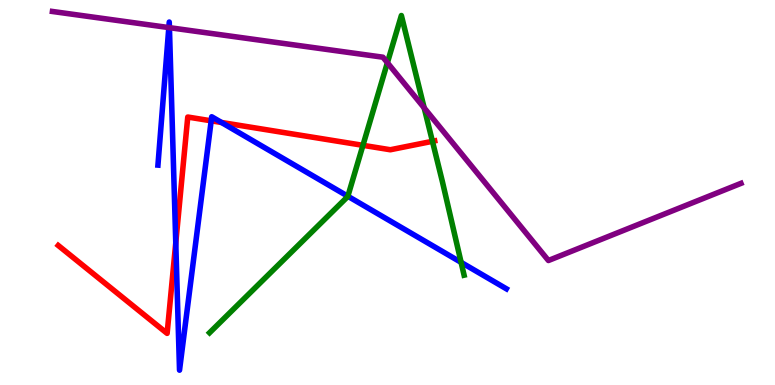[{'lines': ['blue', 'red'], 'intersections': [{'x': 2.27, 'y': 3.69}, {'x': 2.72, 'y': 6.86}, {'x': 2.86, 'y': 6.82}]}, {'lines': ['green', 'red'], 'intersections': [{'x': 4.68, 'y': 6.23}, {'x': 5.58, 'y': 6.33}]}, {'lines': ['purple', 'red'], 'intersections': []}, {'lines': ['blue', 'green'], 'intersections': [{'x': 4.49, 'y': 4.9}, {'x': 5.95, 'y': 3.19}]}, {'lines': ['blue', 'purple'], 'intersections': [{'x': 2.18, 'y': 9.28}, {'x': 2.19, 'y': 9.28}]}, {'lines': ['green', 'purple'], 'intersections': [{'x': 5.0, 'y': 8.37}, {'x': 5.47, 'y': 7.2}]}]